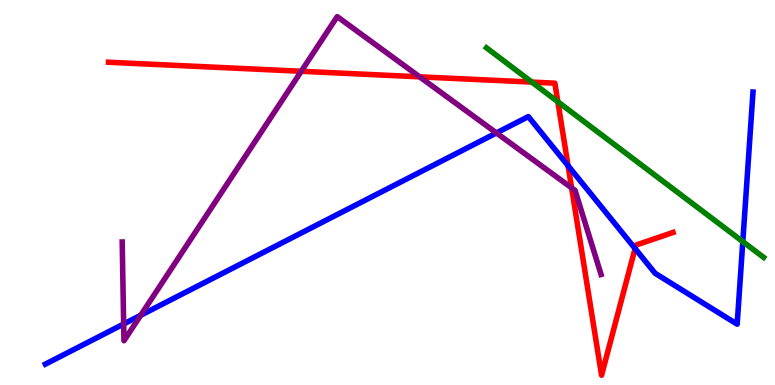[{'lines': ['blue', 'red'], 'intersections': [{'x': 7.33, 'y': 5.7}, {'x': 8.19, 'y': 3.54}]}, {'lines': ['green', 'red'], 'intersections': [{'x': 6.86, 'y': 7.87}, {'x': 7.2, 'y': 7.36}]}, {'lines': ['purple', 'red'], 'intersections': [{'x': 3.89, 'y': 8.15}, {'x': 5.41, 'y': 8.0}, {'x': 7.38, 'y': 5.12}]}, {'lines': ['blue', 'green'], 'intersections': [{'x': 9.58, 'y': 3.72}]}, {'lines': ['blue', 'purple'], 'intersections': [{'x': 1.6, 'y': 1.58}, {'x': 1.82, 'y': 1.81}, {'x': 6.41, 'y': 6.55}]}, {'lines': ['green', 'purple'], 'intersections': []}]